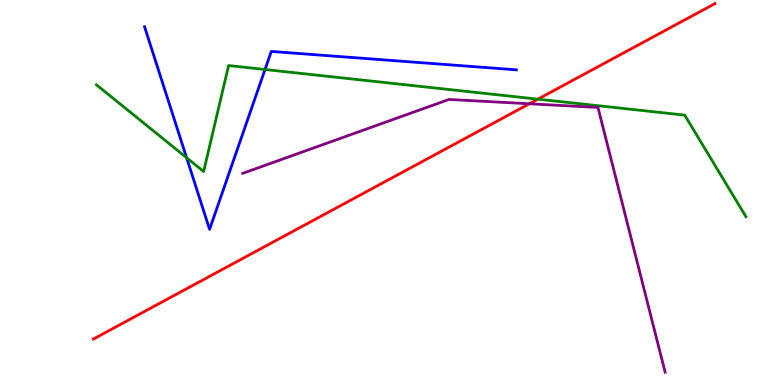[{'lines': ['blue', 'red'], 'intersections': []}, {'lines': ['green', 'red'], 'intersections': [{'x': 6.94, 'y': 7.42}]}, {'lines': ['purple', 'red'], 'intersections': [{'x': 6.83, 'y': 7.3}]}, {'lines': ['blue', 'green'], 'intersections': [{'x': 2.41, 'y': 5.9}, {'x': 3.42, 'y': 8.19}]}, {'lines': ['blue', 'purple'], 'intersections': []}, {'lines': ['green', 'purple'], 'intersections': []}]